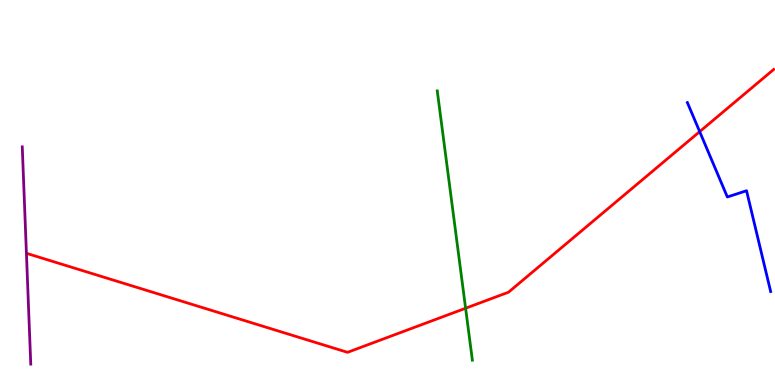[{'lines': ['blue', 'red'], 'intersections': [{'x': 9.03, 'y': 6.58}]}, {'lines': ['green', 'red'], 'intersections': [{'x': 6.01, 'y': 1.99}]}, {'lines': ['purple', 'red'], 'intersections': []}, {'lines': ['blue', 'green'], 'intersections': []}, {'lines': ['blue', 'purple'], 'intersections': []}, {'lines': ['green', 'purple'], 'intersections': []}]